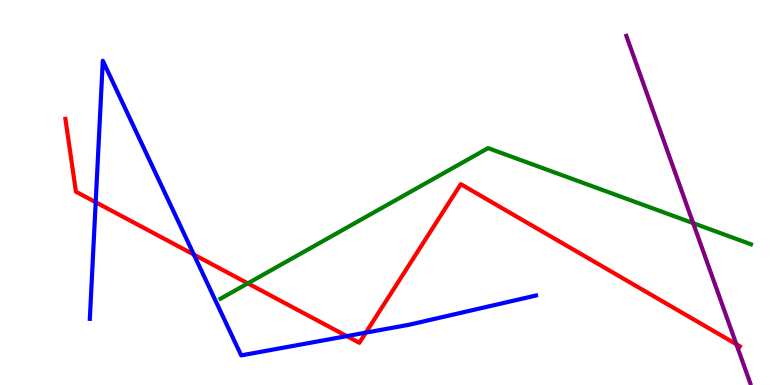[{'lines': ['blue', 'red'], 'intersections': [{'x': 1.23, 'y': 4.75}, {'x': 2.5, 'y': 3.39}, {'x': 4.47, 'y': 1.27}, {'x': 4.72, 'y': 1.36}]}, {'lines': ['green', 'red'], 'intersections': [{'x': 3.2, 'y': 2.64}]}, {'lines': ['purple', 'red'], 'intersections': [{'x': 9.5, 'y': 1.06}]}, {'lines': ['blue', 'green'], 'intersections': []}, {'lines': ['blue', 'purple'], 'intersections': []}, {'lines': ['green', 'purple'], 'intersections': [{'x': 8.94, 'y': 4.2}]}]